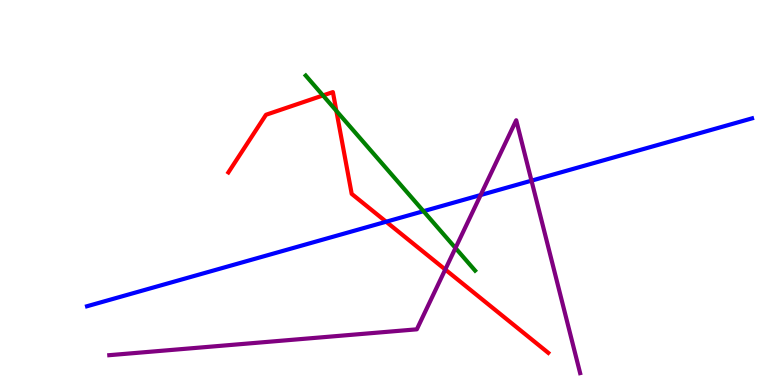[{'lines': ['blue', 'red'], 'intersections': [{'x': 4.98, 'y': 4.24}]}, {'lines': ['green', 'red'], 'intersections': [{'x': 4.17, 'y': 7.52}, {'x': 4.34, 'y': 7.12}]}, {'lines': ['purple', 'red'], 'intersections': [{'x': 5.75, 'y': 3.0}]}, {'lines': ['blue', 'green'], 'intersections': [{'x': 5.46, 'y': 4.51}]}, {'lines': ['blue', 'purple'], 'intersections': [{'x': 6.2, 'y': 4.93}, {'x': 6.86, 'y': 5.31}]}, {'lines': ['green', 'purple'], 'intersections': [{'x': 5.88, 'y': 3.56}]}]